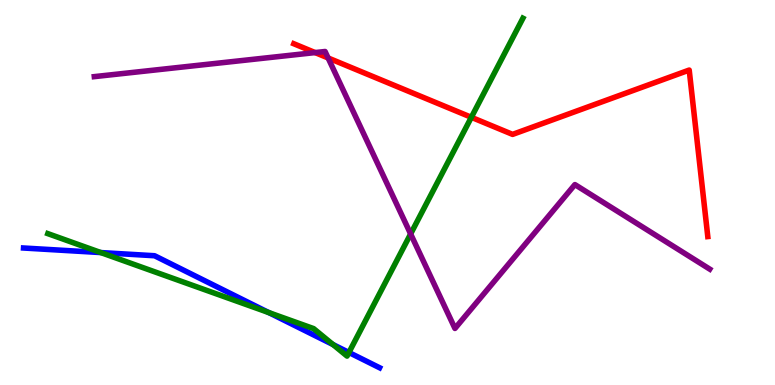[{'lines': ['blue', 'red'], 'intersections': []}, {'lines': ['green', 'red'], 'intersections': [{'x': 6.08, 'y': 6.95}]}, {'lines': ['purple', 'red'], 'intersections': [{'x': 4.07, 'y': 8.63}, {'x': 4.23, 'y': 8.49}]}, {'lines': ['blue', 'green'], 'intersections': [{'x': 1.3, 'y': 3.44}, {'x': 3.47, 'y': 1.88}, {'x': 4.3, 'y': 1.05}, {'x': 4.5, 'y': 0.845}]}, {'lines': ['blue', 'purple'], 'intersections': []}, {'lines': ['green', 'purple'], 'intersections': [{'x': 5.3, 'y': 3.92}]}]